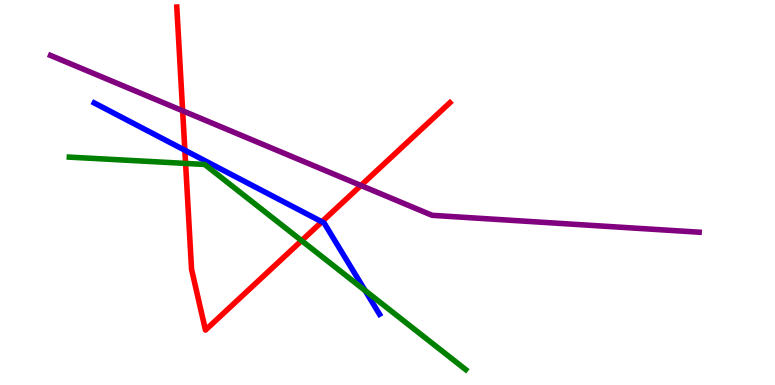[{'lines': ['blue', 'red'], 'intersections': [{'x': 2.39, 'y': 6.1}, {'x': 4.15, 'y': 4.24}]}, {'lines': ['green', 'red'], 'intersections': [{'x': 2.39, 'y': 5.76}, {'x': 3.89, 'y': 3.75}]}, {'lines': ['purple', 'red'], 'intersections': [{'x': 2.36, 'y': 7.12}, {'x': 4.66, 'y': 5.18}]}, {'lines': ['blue', 'green'], 'intersections': [{'x': 4.71, 'y': 2.45}]}, {'lines': ['blue', 'purple'], 'intersections': []}, {'lines': ['green', 'purple'], 'intersections': []}]